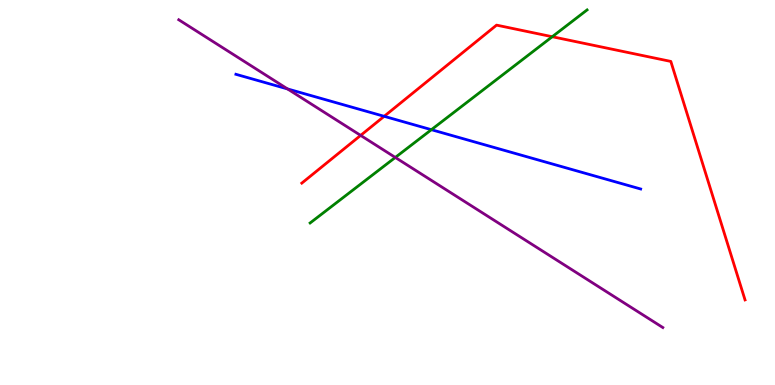[{'lines': ['blue', 'red'], 'intersections': [{'x': 4.96, 'y': 6.98}]}, {'lines': ['green', 'red'], 'intersections': [{'x': 7.13, 'y': 9.05}]}, {'lines': ['purple', 'red'], 'intersections': [{'x': 4.65, 'y': 6.48}]}, {'lines': ['blue', 'green'], 'intersections': [{'x': 5.57, 'y': 6.63}]}, {'lines': ['blue', 'purple'], 'intersections': [{'x': 3.71, 'y': 7.69}]}, {'lines': ['green', 'purple'], 'intersections': [{'x': 5.1, 'y': 5.91}]}]